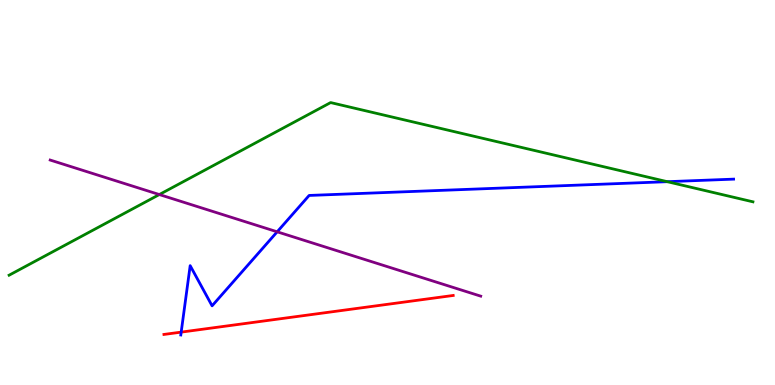[{'lines': ['blue', 'red'], 'intersections': [{'x': 2.34, 'y': 1.37}]}, {'lines': ['green', 'red'], 'intersections': []}, {'lines': ['purple', 'red'], 'intersections': []}, {'lines': ['blue', 'green'], 'intersections': [{'x': 8.61, 'y': 5.28}]}, {'lines': ['blue', 'purple'], 'intersections': [{'x': 3.58, 'y': 3.98}]}, {'lines': ['green', 'purple'], 'intersections': [{'x': 2.06, 'y': 4.95}]}]